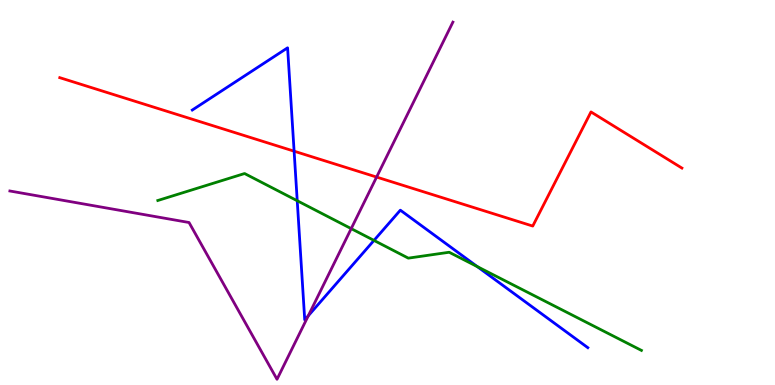[{'lines': ['blue', 'red'], 'intersections': [{'x': 3.79, 'y': 6.07}]}, {'lines': ['green', 'red'], 'intersections': []}, {'lines': ['purple', 'red'], 'intersections': [{'x': 4.86, 'y': 5.4}]}, {'lines': ['blue', 'green'], 'intersections': [{'x': 3.84, 'y': 4.79}, {'x': 4.83, 'y': 3.76}, {'x': 6.16, 'y': 3.08}]}, {'lines': ['blue', 'purple'], 'intersections': [{'x': 3.98, 'y': 1.8}]}, {'lines': ['green', 'purple'], 'intersections': [{'x': 4.53, 'y': 4.06}]}]